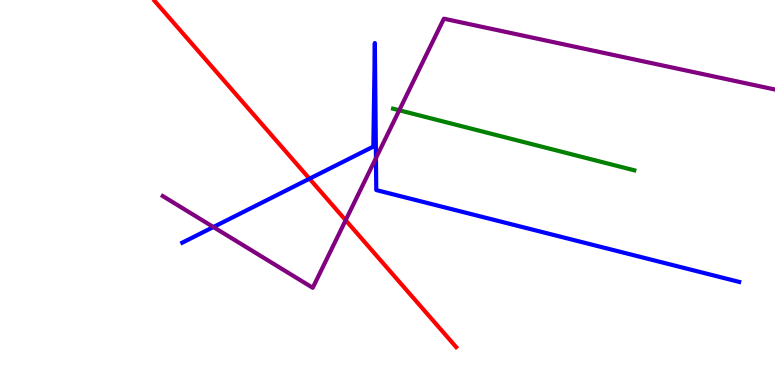[{'lines': ['blue', 'red'], 'intersections': [{'x': 3.99, 'y': 5.36}]}, {'lines': ['green', 'red'], 'intersections': []}, {'lines': ['purple', 'red'], 'intersections': [{'x': 4.46, 'y': 4.28}]}, {'lines': ['blue', 'green'], 'intersections': []}, {'lines': ['blue', 'purple'], 'intersections': [{'x': 2.75, 'y': 4.1}, {'x': 4.85, 'y': 5.89}]}, {'lines': ['green', 'purple'], 'intersections': [{'x': 5.15, 'y': 7.14}]}]